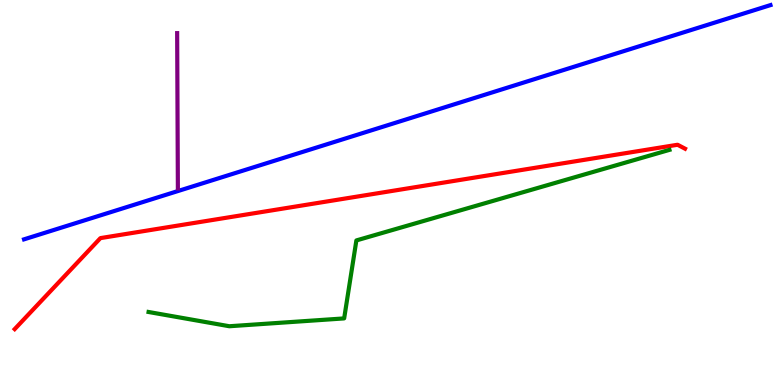[{'lines': ['blue', 'red'], 'intersections': []}, {'lines': ['green', 'red'], 'intersections': []}, {'lines': ['purple', 'red'], 'intersections': []}, {'lines': ['blue', 'green'], 'intersections': []}, {'lines': ['blue', 'purple'], 'intersections': []}, {'lines': ['green', 'purple'], 'intersections': []}]